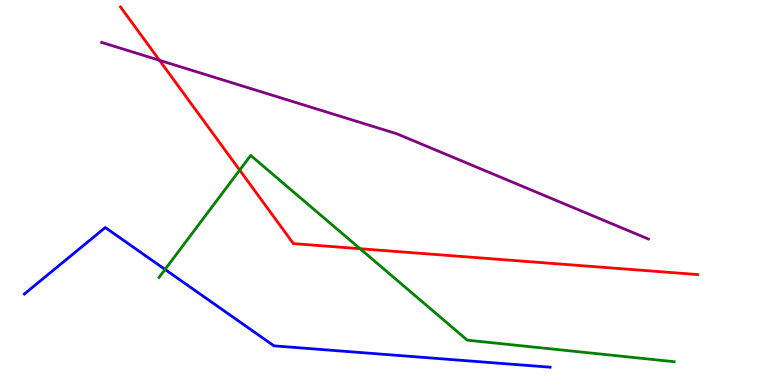[{'lines': ['blue', 'red'], 'intersections': []}, {'lines': ['green', 'red'], 'intersections': [{'x': 3.09, 'y': 5.58}, {'x': 4.65, 'y': 3.54}]}, {'lines': ['purple', 'red'], 'intersections': [{'x': 2.06, 'y': 8.43}]}, {'lines': ['blue', 'green'], 'intersections': [{'x': 2.13, 'y': 3.0}]}, {'lines': ['blue', 'purple'], 'intersections': []}, {'lines': ['green', 'purple'], 'intersections': []}]